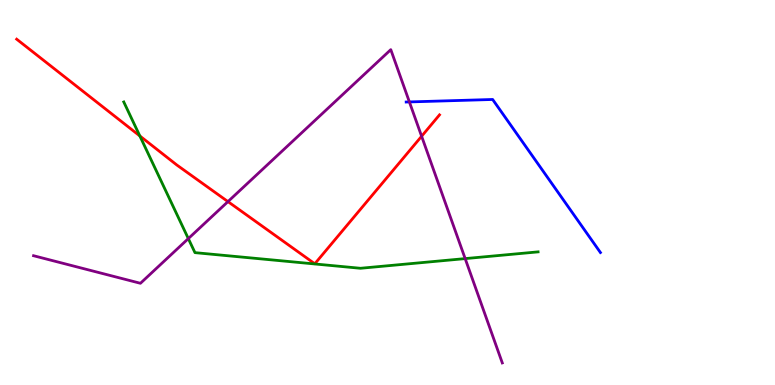[{'lines': ['blue', 'red'], 'intersections': []}, {'lines': ['green', 'red'], 'intersections': [{'x': 1.8, 'y': 6.47}]}, {'lines': ['purple', 'red'], 'intersections': [{'x': 2.94, 'y': 4.76}, {'x': 5.44, 'y': 6.46}]}, {'lines': ['blue', 'green'], 'intersections': []}, {'lines': ['blue', 'purple'], 'intersections': [{'x': 5.28, 'y': 7.35}]}, {'lines': ['green', 'purple'], 'intersections': [{'x': 2.43, 'y': 3.8}, {'x': 6.0, 'y': 3.28}]}]